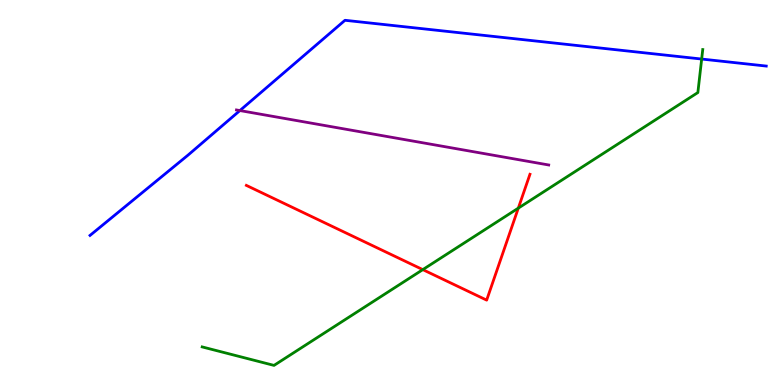[{'lines': ['blue', 'red'], 'intersections': []}, {'lines': ['green', 'red'], 'intersections': [{'x': 5.46, 'y': 3.0}, {'x': 6.69, 'y': 4.59}]}, {'lines': ['purple', 'red'], 'intersections': []}, {'lines': ['blue', 'green'], 'intersections': [{'x': 9.05, 'y': 8.47}]}, {'lines': ['blue', 'purple'], 'intersections': [{'x': 3.1, 'y': 7.13}]}, {'lines': ['green', 'purple'], 'intersections': []}]